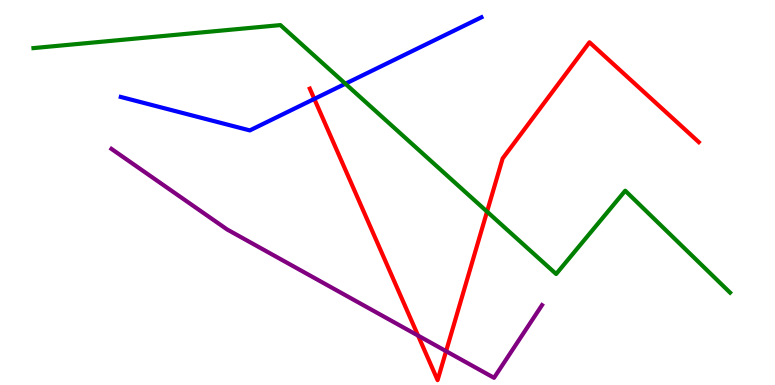[{'lines': ['blue', 'red'], 'intersections': [{'x': 4.06, 'y': 7.43}]}, {'lines': ['green', 'red'], 'intersections': [{'x': 6.28, 'y': 4.5}]}, {'lines': ['purple', 'red'], 'intersections': [{'x': 5.39, 'y': 1.28}, {'x': 5.76, 'y': 0.879}]}, {'lines': ['blue', 'green'], 'intersections': [{'x': 4.46, 'y': 7.82}]}, {'lines': ['blue', 'purple'], 'intersections': []}, {'lines': ['green', 'purple'], 'intersections': []}]